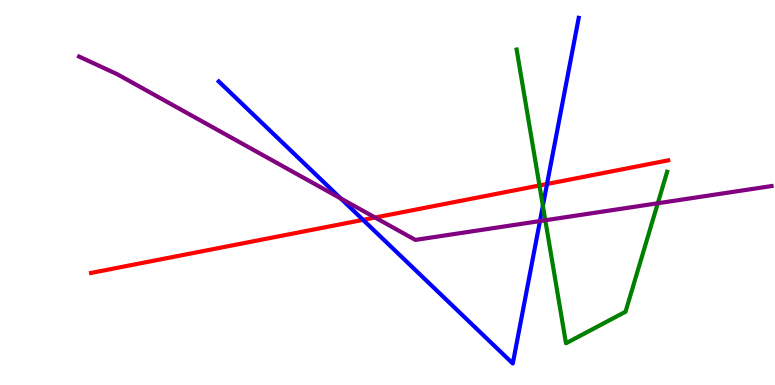[{'lines': ['blue', 'red'], 'intersections': [{'x': 4.68, 'y': 4.29}, {'x': 7.06, 'y': 5.22}]}, {'lines': ['green', 'red'], 'intersections': [{'x': 6.96, 'y': 5.18}]}, {'lines': ['purple', 'red'], 'intersections': [{'x': 4.84, 'y': 4.35}]}, {'lines': ['blue', 'green'], 'intersections': [{'x': 7.0, 'y': 4.66}]}, {'lines': ['blue', 'purple'], 'intersections': [{'x': 4.4, 'y': 4.85}, {'x': 6.97, 'y': 4.26}]}, {'lines': ['green', 'purple'], 'intersections': [{'x': 7.04, 'y': 4.28}, {'x': 8.49, 'y': 4.72}]}]